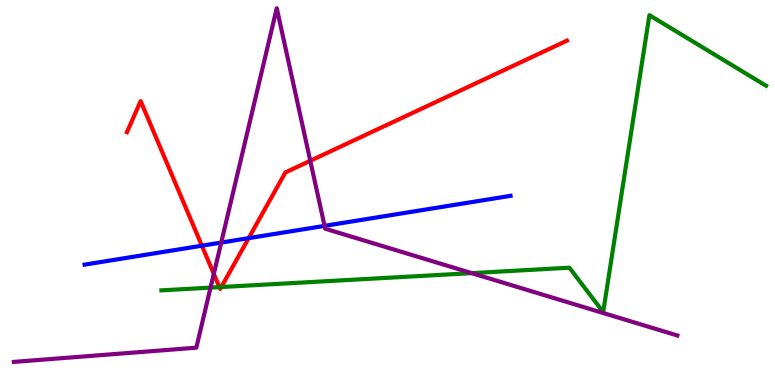[{'lines': ['blue', 'red'], 'intersections': [{'x': 2.6, 'y': 3.62}, {'x': 3.21, 'y': 3.81}]}, {'lines': ['green', 'red'], 'intersections': [{'x': 2.83, 'y': 2.54}, {'x': 2.86, 'y': 2.54}]}, {'lines': ['purple', 'red'], 'intersections': [{'x': 2.76, 'y': 2.89}, {'x': 4.0, 'y': 5.82}]}, {'lines': ['blue', 'green'], 'intersections': []}, {'lines': ['blue', 'purple'], 'intersections': [{'x': 2.85, 'y': 3.7}, {'x': 4.19, 'y': 4.13}]}, {'lines': ['green', 'purple'], 'intersections': [{'x': 2.72, 'y': 2.53}, {'x': 6.09, 'y': 2.91}]}]